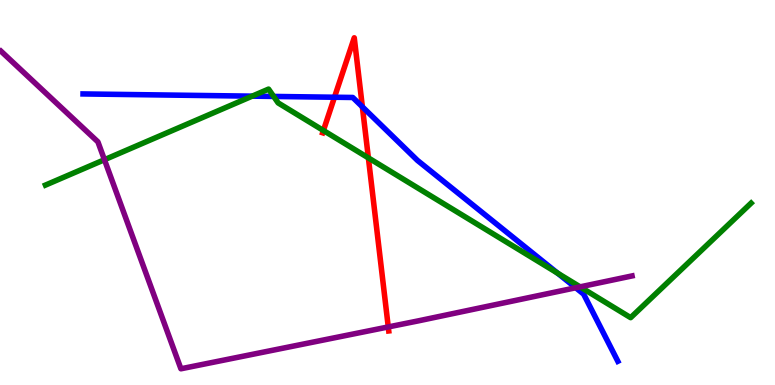[{'lines': ['blue', 'red'], 'intersections': [{'x': 4.32, 'y': 7.47}, {'x': 4.68, 'y': 7.23}]}, {'lines': ['green', 'red'], 'intersections': [{'x': 4.17, 'y': 6.61}, {'x': 4.75, 'y': 5.9}]}, {'lines': ['purple', 'red'], 'intersections': [{'x': 5.01, 'y': 1.51}]}, {'lines': ['blue', 'green'], 'intersections': [{'x': 3.25, 'y': 7.5}, {'x': 3.53, 'y': 7.5}, {'x': 7.19, 'y': 2.9}]}, {'lines': ['blue', 'purple'], 'intersections': [{'x': 7.43, 'y': 2.53}]}, {'lines': ['green', 'purple'], 'intersections': [{'x': 1.35, 'y': 5.85}, {'x': 7.48, 'y': 2.55}]}]